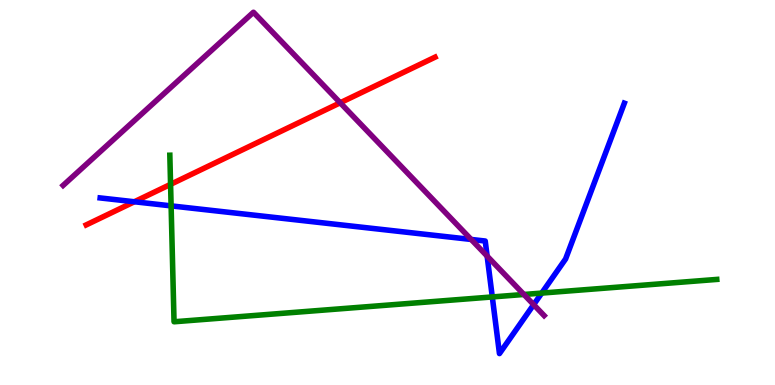[{'lines': ['blue', 'red'], 'intersections': [{'x': 1.73, 'y': 4.76}]}, {'lines': ['green', 'red'], 'intersections': [{'x': 2.2, 'y': 5.21}]}, {'lines': ['purple', 'red'], 'intersections': [{'x': 4.39, 'y': 7.33}]}, {'lines': ['blue', 'green'], 'intersections': [{'x': 2.21, 'y': 4.65}, {'x': 6.35, 'y': 2.29}, {'x': 6.99, 'y': 2.39}]}, {'lines': ['blue', 'purple'], 'intersections': [{'x': 6.08, 'y': 3.78}, {'x': 6.29, 'y': 3.35}, {'x': 6.89, 'y': 2.09}]}, {'lines': ['green', 'purple'], 'intersections': [{'x': 6.76, 'y': 2.35}]}]